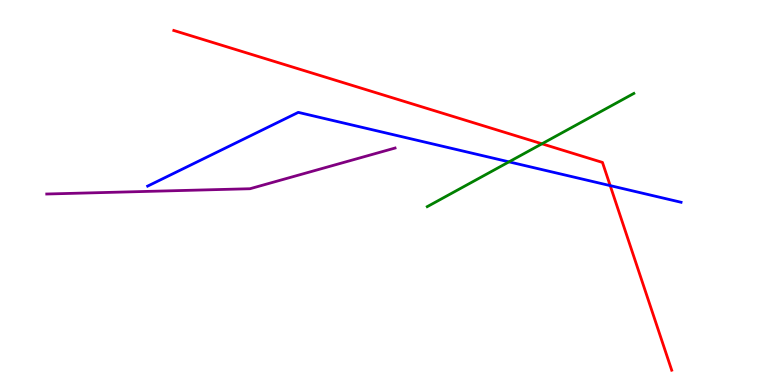[{'lines': ['blue', 'red'], 'intersections': [{'x': 7.87, 'y': 5.18}]}, {'lines': ['green', 'red'], 'intersections': [{'x': 6.99, 'y': 6.27}]}, {'lines': ['purple', 'red'], 'intersections': []}, {'lines': ['blue', 'green'], 'intersections': [{'x': 6.57, 'y': 5.8}]}, {'lines': ['blue', 'purple'], 'intersections': []}, {'lines': ['green', 'purple'], 'intersections': []}]